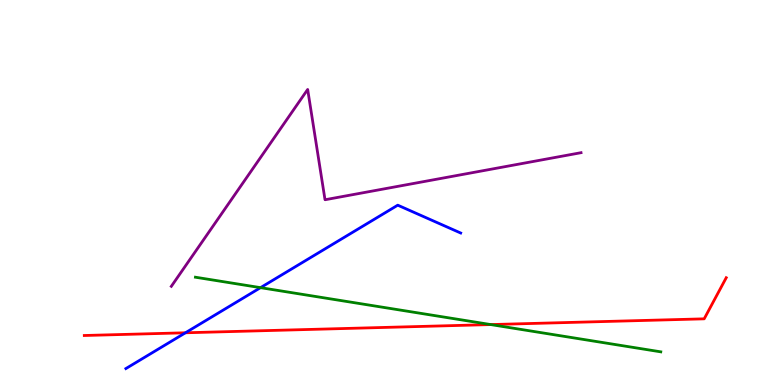[{'lines': ['blue', 'red'], 'intersections': [{'x': 2.39, 'y': 1.36}]}, {'lines': ['green', 'red'], 'intersections': [{'x': 6.33, 'y': 1.57}]}, {'lines': ['purple', 'red'], 'intersections': []}, {'lines': ['blue', 'green'], 'intersections': [{'x': 3.36, 'y': 2.53}]}, {'lines': ['blue', 'purple'], 'intersections': []}, {'lines': ['green', 'purple'], 'intersections': []}]